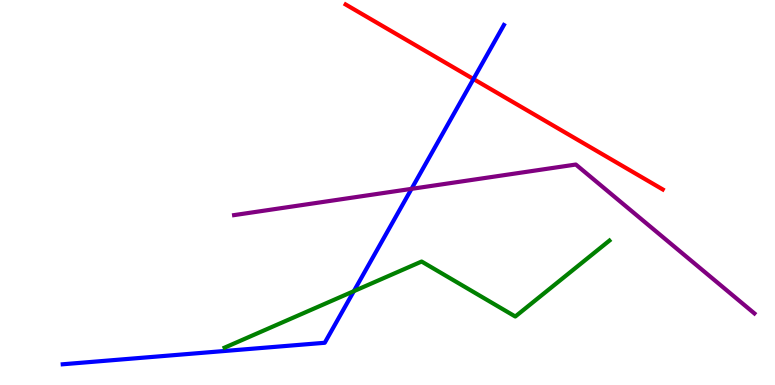[{'lines': ['blue', 'red'], 'intersections': [{'x': 6.11, 'y': 7.95}]}, {'lines': ['green', 'red'], 'intersections': []}, {'lines': ['purple', 'red'], 'intersections': []}, {'lines': ['blue', 'green'], 'intersections': [{'x': 4.57, 'y': 2.44}]}, {'lines': ['blue', 'purple'], 'intersections': [{'x': 5.31, 'y': 5.09}]}, {'lines': ['green', 'purple'], 'intersections': []}]